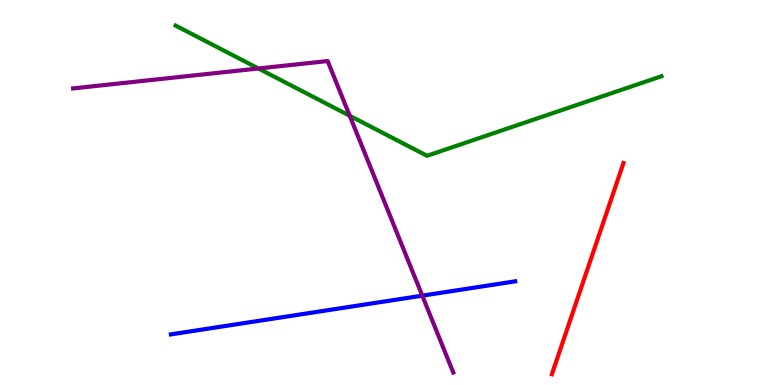[{'lines': ['blue', 'red'], 'intersections': []}, {'lines': ['green', 'red'], 'intersections': []}, {'lines': ['purple', 'red'], 'intersections': []}, {'lines': ['blue', 'green'], 'intersections': []}, {'lines': ['blue', 'purple'], 'intersections': [{'x': 5.45, 'y': 2.32}]}, {'lines': ['green', 'purple'], 'intersections': [{'x': 3.33, 'y': 8.22}, {'x': 4.51, 'y': 6.99}]}]